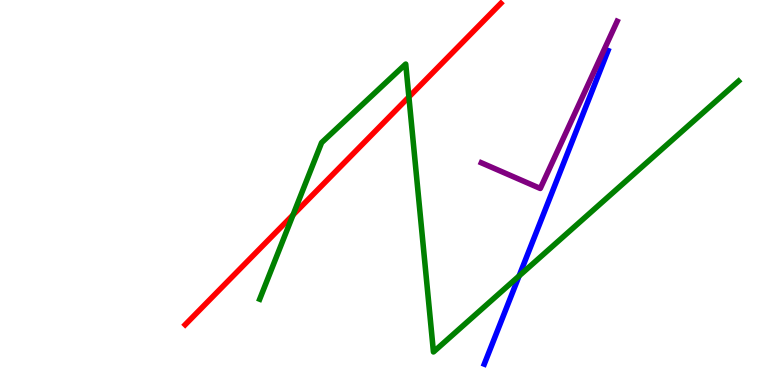[{'lines': ['blue', 'red'], 'intersections': []}, {'lines': ['green', 'red'], 'intersections': [{'x': 3.78, 'y': 4.42}, {'x': 5.28, 'y': 7.48}]}, {'lines': ['purple', 'red'], 'intersections': []}, {'lines': ['blue', 'green'], 'intersections': [{'x': 6.7, 'y': 2.83}]}, {'lines': ['blue', 'purple'], 'intersections': []}, {'lines': ['green', 'purple'], 'intersections': []}]